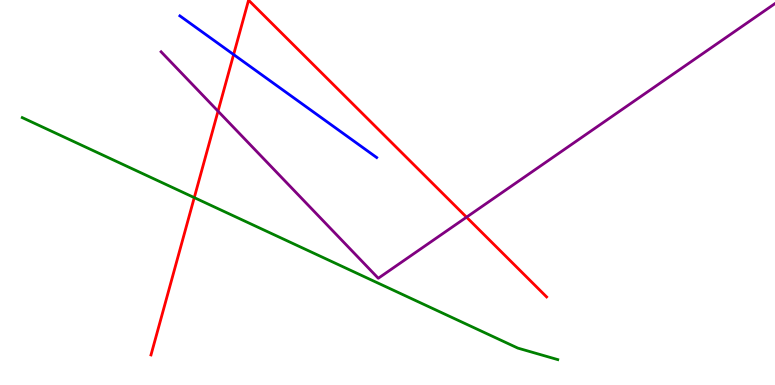[{'lines': ['blue', 'red'], 'intersections': [{'x': 3.01, 'y': 8.58}]}, {'lines': ['green', 'red'], 'intersections': [{'x': 2.51, 'y': 4.87}]}, {'lines': ['purple', 'red'], 'intersections': [{'x': 2.81, 'y': 7.11}, {'x': 6.02, 'y': 4.36}]}, {'lines': ['blue', 'green'], 'intersections': []}, {'lines': ['blue', 'purple'], 'intersections': []}, {'lines': ['green', 'purple'], 'intersections': []}]